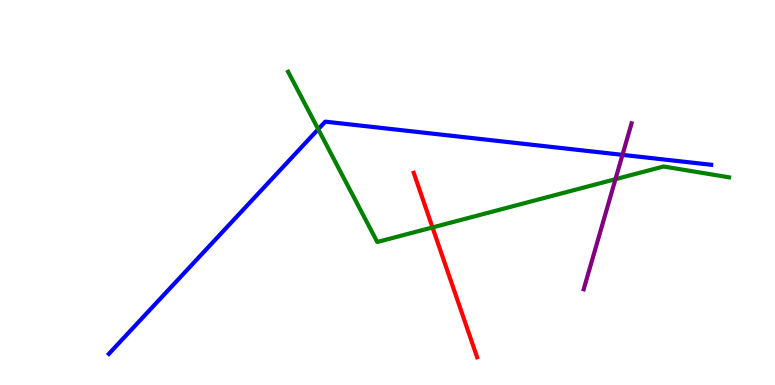[{'lines': ['blue', 'red'], 'intersections': []}, {'lines': ['green', 'red'], 'intersections': [{'x': 5.58, 'y': 4.09}]}, {'lines': ['purple', 'red'], 'intersections': []}, {'lines': ['blue', 'green'], 'intersections': [{'x': 4.11, 'y': 6.64}]}, {'lines': ['blue', 'purple'], 'intersections': [{'x': 8.03, 'y': 5.98}]}, {'lines': ['green', 'purple'], 'intersections': [{'x': 7.94, 'y': 5.35}]}]